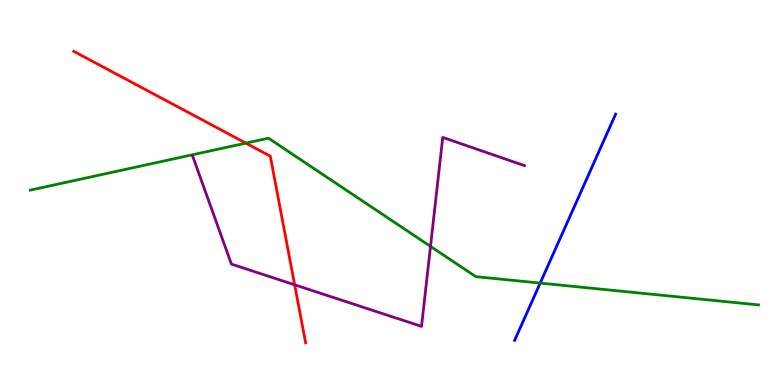[{'lines': ['blue', 'red'], 'intersections': []}, {'lines': ['green', 'red'], 'intersections': [{'x': 3.17, 'y': 6.28}]}, {'lines': ['purple', 'red'], 'intersections': [{'x': 3.8, 'y': 2.6}]}, {'lines': ['blue', 'green'], 'intersections': [{'x': 6.97, 'y': 2.65}]}, {'lines': ['blue', 'purple'], 'intersections': []}, {'lines': ['green', 'purple'], 'intersections': [{'x': 5.56, 'y': 3.6}]}]